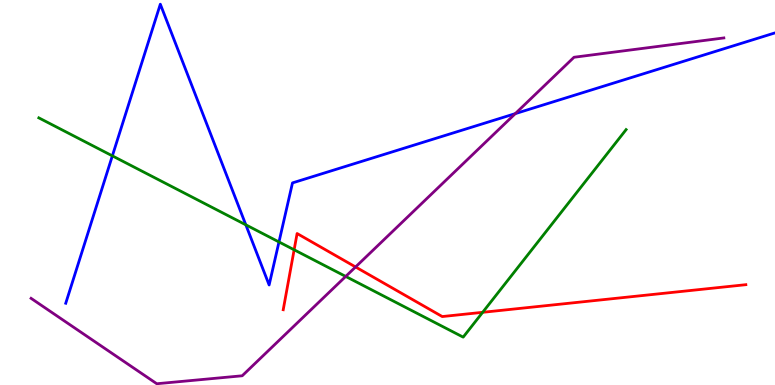[{'lines': ['blue', 'red'], 'intersections': []}, {'lines': ['green', 'red'], 'intersections': [{'x': 3.8, 'y': 3.51}, {'x': 6.23, 'y': 1.89}]}, {'lines': ['purple', 'red'], 'intersections': [{'x': 4.59, 'y': 3.07}]}, {'lines': ['blue', 'green'], 'intersections': [{'x': 1.45, 'y': 5.95}, {'x': 3.17, 'y': 4.16}, {'x': 3.6, 'y': 3.72}]}, {'lines': ['blue', 'purple'], 'intersections': [{'x': 6.65, 'y': 7.05}]}, {'lines': ['green', 'purple'], 'intersections': [{'x': 4.46, 'y': 2.82}]}]